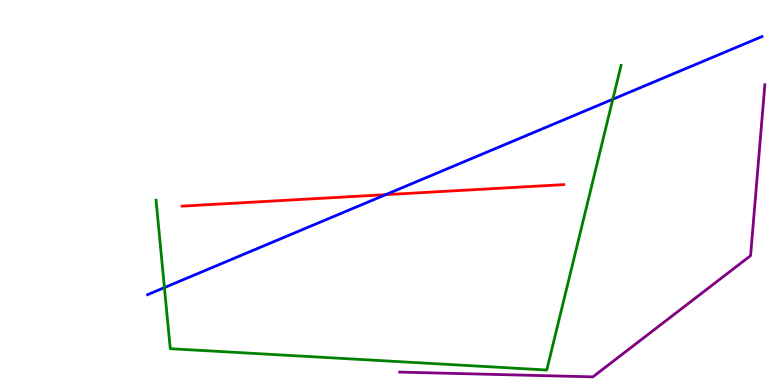[{'lines': ['blue', 'red'], 'intersections': [{'x': 4.98, 'y': 4.94}]}, {'lines': ['green', 'red'], 'intersections': []}, {'lines': ['purple', 'red'], 'intersections': []}, {'lines': ['blue', 'green'], 'intersections': [{'x': 2.12, 'y': 2.53}, {'x': 7.91, 'y': 7.42}]}, {'lines': ['blue', 'purple'], 'intersections': []}, {'lines': ['green', 'purple'], 'intersections': []}]